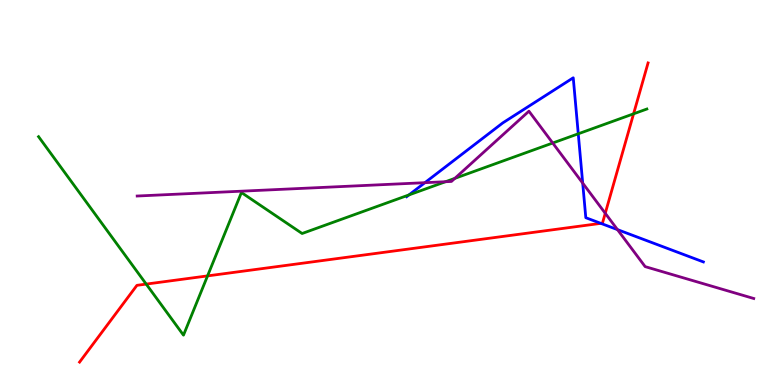[{'lines': ['blue', 'red'], 'intersections': [{'x': 7.75, 'y': 4.2}]}, {'lines': ['green', 'red'], 'intersections': [{'x': 1.89, 'y': 2.62}, {'x': 2.68, 'y': 2.83}, {'x': 8.18, 'y': 7.04}]}, {'lines': ['purple', 'red'], 'intersections': [{'x': 7.81, 'y': 4.46}]}, {'lines': ['blue', 'green'], 'intersections': [{'x': 5.28, 'y': 4.94}, {'x': 7.46, 'y': 6.52}]}, {'lines': ['blue', 'purple'], 'intersections': [{'x': 5.48, 'y': 5.25}, {'x': 7.52, 'y': 5.24}, {'x': 7.97, 'y': 4.04}]}, {'lines': ['green', 'purple'], 'intersections': [{'x': 5.75, 'y': 5.28}, {'x': 5.87, 'y': 5.37}, {'x': 7.13, 'y': 6.29}]}]